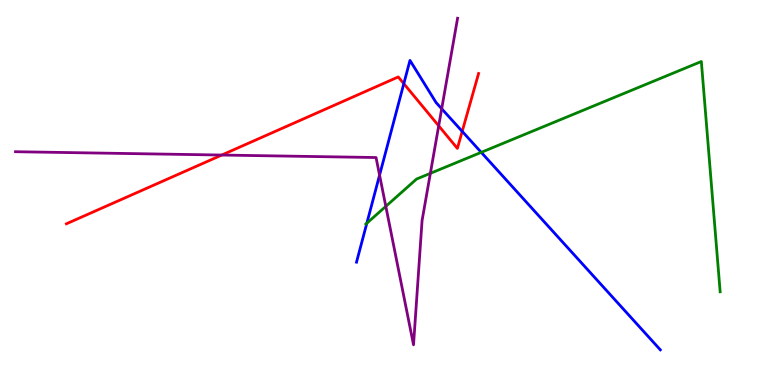[{'lines': ['blue', 'red'], 'intersections': [{'x': 5.21, 'y': 7.83}, {'x': 5.96, 'y': 6.59}]}, {'lines': ['green', 'red'], 'intersections': []}, {'lines': ['purple', 'red'], 'intersections': [{'x': 2.86, 'y': 5.97}, {'x': 5.66, 'y': 6.73}]}, {'lines': ['blue', 'green'], 'intersections': [{'x': 4.73, 'y': 4.2}, {'x': 6.21, 'y': 6.04}]}, {'lines': ['blue', 'purple'], 'intersections': [{'x': 4.9, 'y': 5.45}, {'x': 5.7, 'y': 7.18}]}, {'lines': ['green', 'purple'], 'intersections': [{'x': 4.98, 'y': 4.64}, {'x': 5.55, 'y': 5.5}]}]